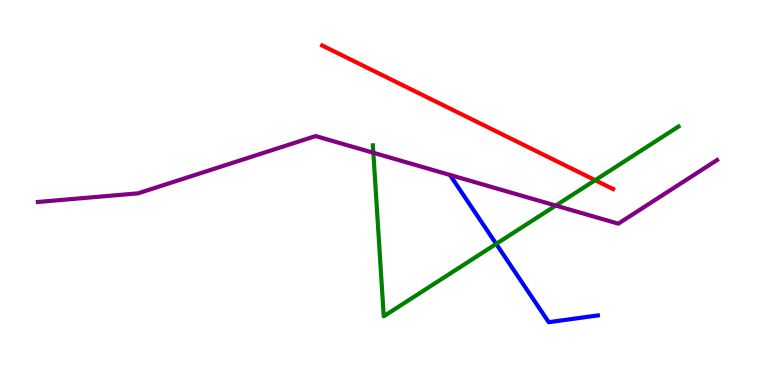[{'lines': ['blue', 'red'], 'intersections': []}, {'lines': ['green', 'red'], 'intersections': [{'x': 7.68, 'y': 5.32}]}, {'lines': ['purple', 'red'], 'intersections': []}, {'lines': ['blue', 'green'], 'intersections': [{'x': 6.4, 'y': 3.67}]}, {'lines': ['blue', 'purple'], 'intersections': []}, {'lines': ['green', 'purple'], 'intersections': [{'x': 4.82, 'y': 6.03}, {'x': 7.17, 'y': 4.66}]}]